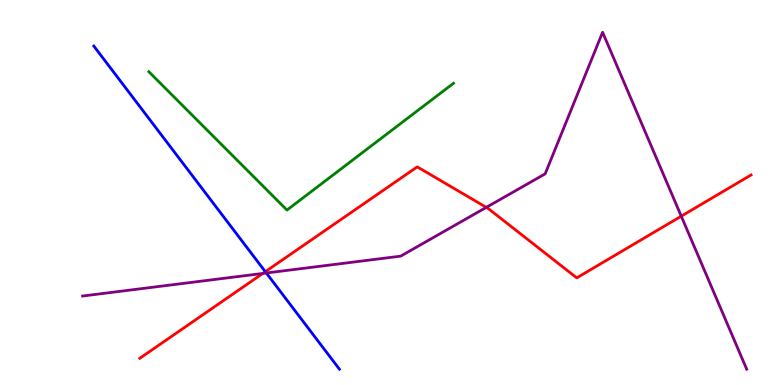[{'lines': ['blue', 'red'], 'intersections': [{'x': 3.42, 'y': 2.94}]}, {'lines': ['green', 'red'], 'intersections': []}, {'lines': ['purple', 'red'], 'intersections': [{'x': 3.39, 'y': 2.9}, {'x': 6.27, 'y': 4.61}, {'x': 8.79, 'y': 4.38}]}, {'lines': ['blue', 'green'], 'intersections': []}, {'lines': ['blue', 'purple'], 'intersections': [{'x': 3.44, 'y': 2.91}]}, {'lines': ['green', 'purple'], 'intersections': []}]